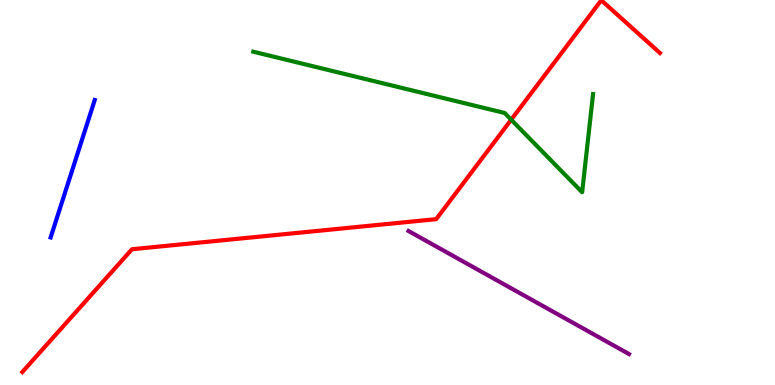[{'lines': ['blue', 'red'], 'intersections': []}, {'lines': ['green', 'red'], 'intersections': [{'x': 6.6, 'y': 6.89}]}, {'lines': ['purple', 'red'], 'intersections': []}, {'lines': ['blue', 'green'], 'intersections': []}, {'lines': ['blue', 'purple'], 'intersections': []}, {'lines': ['green', 'purple'], 'intersections': []}]